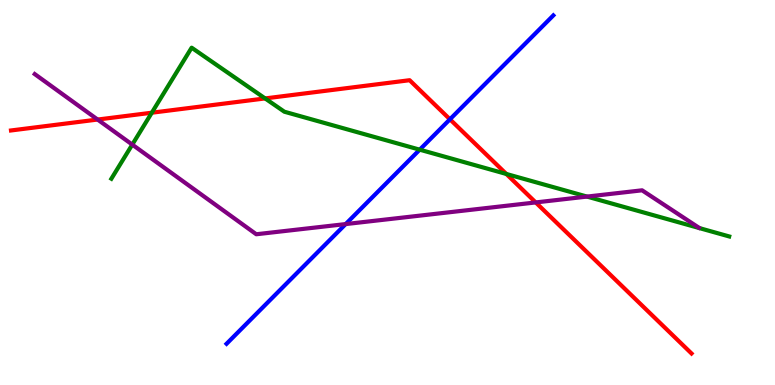[{'lines': ['blue', 'red'], 'intersections': [{'x': 5.81, 'y': 6.9}]}, {'lines': ['green', 'red'], 'intersections': [{'x': 1.96, 'y': 7.07}, {'x': 3.42, 'y': 7.44}, {'x': 6.53, 'y': 5.48}]}, {'lines': ['purple', 'red'], 'intersections': [{'x': 1.26, 'y': 6.89}, {'x': 6.91, 'y': 4.74}]}, {'lines': ['blue', 'green'], 'intersections': [{'x': 5.42, 'y': 6.11}]}, {'lines': ['blue', 'purple'], 'intersections': [{'x': 4.46, 'y': 4.18}]}, {'lines': ['green', 'purple'], 'intersections': [{'x': 1.71, 'y': 6.24}, {'x': 7.57, 'y': 4.89}]}]